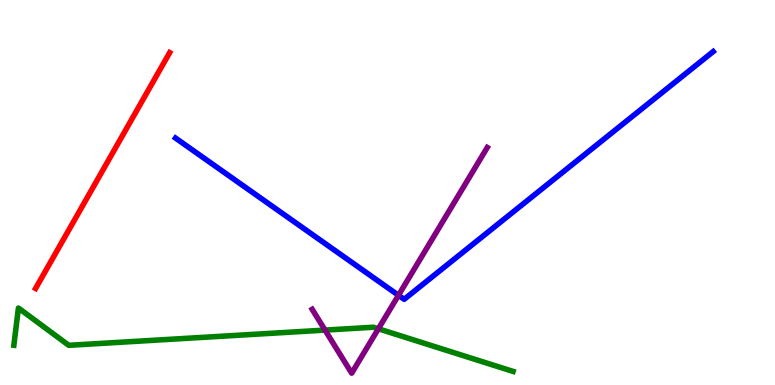[{'lines': ['blue', 'red'], 'intersections': []}, {'lines': ['green', 'red'], 'intersections': []}, {'lines': ['purple', 'red'], 'intersections': []}, {'lines': ['blue', 'green'], 'intersections': []}, {'lines': ['blue', 'purple'], 'intersections': [{'x': 5.14, 'y': 2.33}]}, {'lines': ['green', 'purple'], 'intersections': [{'x': 4.19, 'y': 1.43}, {'x': 4.88, 'y': 1.46}]}]